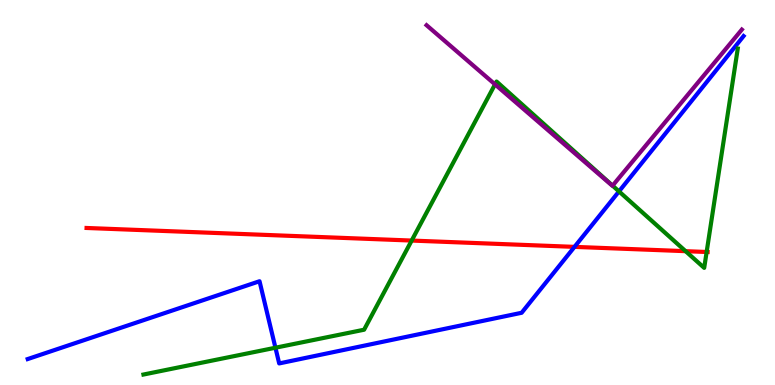[{'lines': ['blue', 'red'], 'intersections': [{'x': 7.41, 'y': 3.59}]}, {'lines': ['green', 'red'], 'intersections': [{'x': 5.31, 'y': 3.75}, {'x': 8.85, 'y': 3.48}, {'x': 9.12, 'y': 3.45}]}, {'lines': ['purple', 'red'], 'intersections': []}, {'lines': ['blue', 'green'], 'intersections': [{'x': 3.55, 'y': 0.968}, {'x': 7.99, 'y': 5.03}]}, {'lines': ['blue', 'purple'], 'intersections': []}, {'lines': ['green', 'purple'], 'intersections': [{'x': 6.39, 'y': 7.81}, {'x': 7.9, 'y': 5.18}]}]